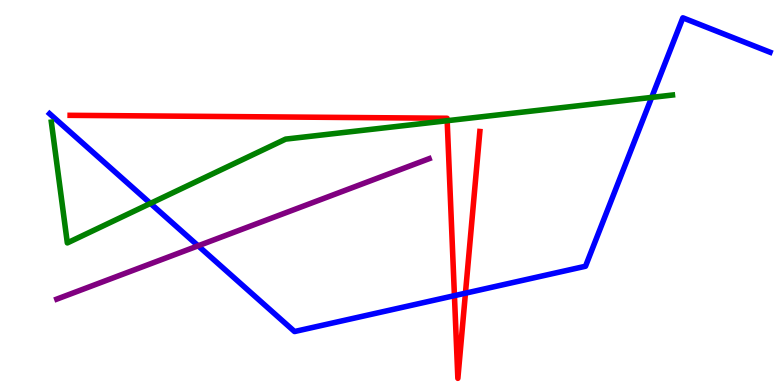[{'lines': ['blue', 'red'], 'intersections': [{'x': 5.86, 'y': 2.32}, {'x': 6.01, 'y': 2.38}]}, {'lines': ['green', 'red'], 'intersections': [{'x': 5.77, 'y': 6.86}]}, {'lines': ['purple', 'red'], 'intersections': []}, {'lines': ['blue', 'green'], 'intersections': [{'x': 1.94, 'y': 4.72}, {'x': 8.41, 'y': 7.47}]}, {'lines': ['blue', 'purple'], 'intersections': [{'x': 2.56, 'y': 3.62}]}, {'lines': ['green', 'purple'], 'intersections': []}]